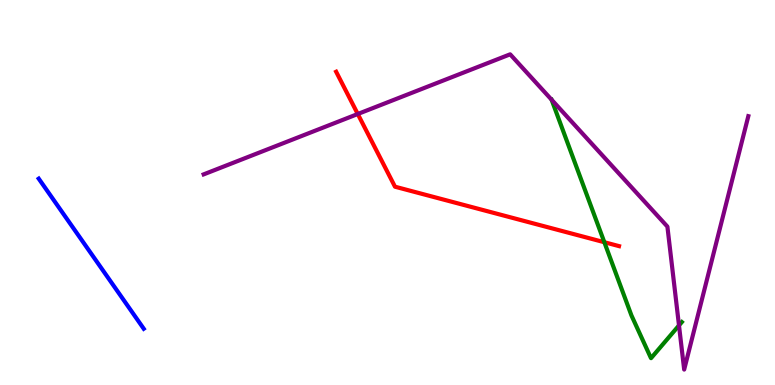[{'lines': ['blue', 'red'], 'intersections': []}, {'lines': ['green', 'red'], 'intersections': [{'x': 7.8, 'y': 3.71}]}, {'lines': ['purple', 'red'], 'intersections': [{'x': 4.62, 'y': 7.04}]}, {'lines': ['blue', 'green'], 'intersections': []}, {'lines': ['blue', 'purple'], 'intersections': []}, {'lines': ['green', 'purple'], 'intersections': [{'x': 8.76, 'y': 1.55}]}]